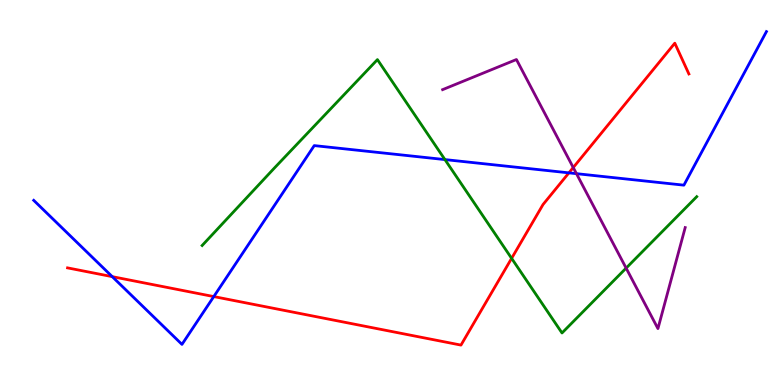[{'lines': ['blue', 'red'], 'intersections': [{'x': 1.45, 'y': 2.81}, {'x': 2.76, 'y': 2.3}, {'x': 7.34, 'y': 5.51}]}, {'lines': ['green', 'red'], 'intersections': [{'x': 6.6, 'y': 3.29}]}, {'lines': ['purple', 'red'], 'intersections': [{'x': 7.4, 'y': 5.65}]}, {'lines': ['blue', 'green'], 'intersections': [{'x': 5.74, 'y': 5.85}]}, {'lines': ['blue', 'purple'], 'intersections': [{'x': 7.44, 'y': 5.49}]}, {'lines': ['green', 'purple'], 'intersections': [{'x': 8.08, 'y': 3.04}]}]